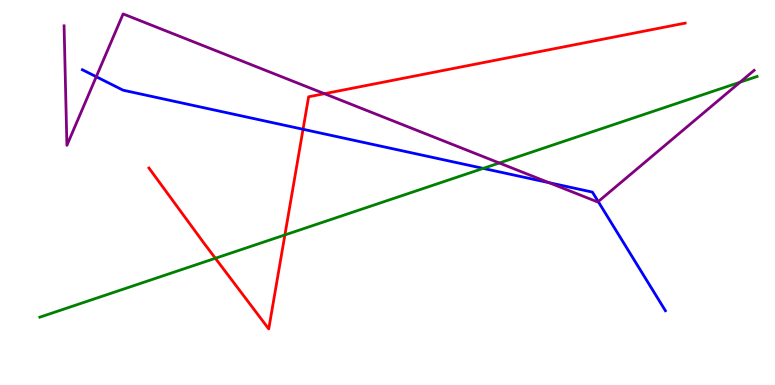[{'lines': ['blue', 'red'], 'intersections': [{'x': 3.91, 'y': 6.64}]}, {'lines': ['green', 'red'], 'intersections': [{'x': 2.78, 'y': 3.29}, {'x': 3.68, 'y': 3.9}]}, {'lines': ['purple', 'red'], 'intersections': [{'x': 4.19, 'y': 7.57}]}, {'lines': ['blue', 'green'], 'intersections': [{'x': 6.24, 'y': 5.63}]}, {'lines': ['blue', 'purple'], 'intersections': [{'x': 1.24, 'y': 8.01}, {'x': 7.08, 'y': 5.26}, {'x': 7.72, 'y': 4.76}]}, {'lines': ['green', 'purple'], 'intersections': [{'x': 6.44, 'y': 5.77}, {'x': 9.55, 'y': 7.86}]}]